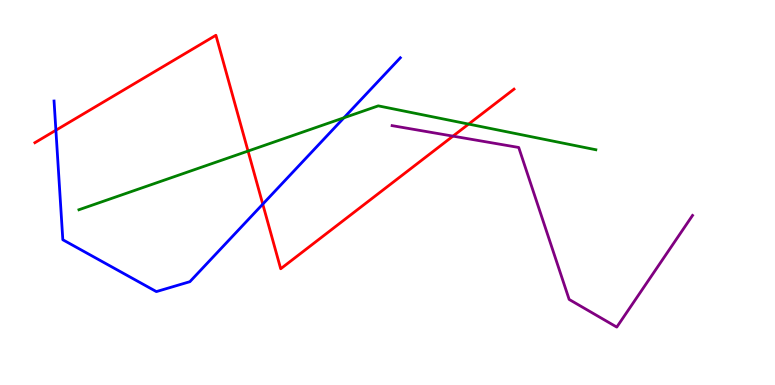[{'lines': ['blue', 'red'], 'intersections': [{'x': 0.721, 'y': 6.62}, {'x': 3.39, 'y': 4.7}]}, {'lines': ['green', 'red'], 'intersections': [{'x': 3.2, 'y': 6.08}, {'x': 6.05, 'y': 6.78}]}, {'lines': ['purple', 'red'], 'intersections': [{'x': 5.84, 'y': 6.46}]}, {'lines': ['blue', 'green'], 'intersections': [{'x': 4.44, 'y': 6.94}]}, {'lines': ['blue', 'purple'], 'intersections': []}, {'lines': ['green', 'purple'], 'intersections': []}]